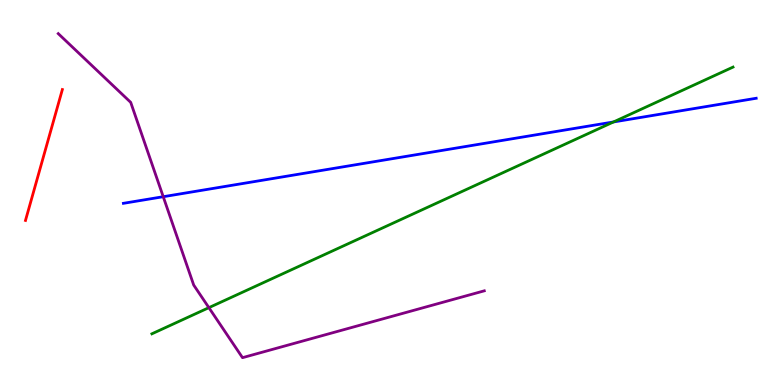[{'lines': ['blue', 'red'], 'intersections': []}, {'lines': ['green', 'red'], 'intersections': []}, {'lines': ['purple', 'red'], 'intersections': []}, {'lines': ['blue', 'green'], 'intersections': [{'x': 7.92, 'y': 6.83}]}, {'lines': ['blue', 'purple'], 'intersections': [{'x': 2.11, 'y': 4.89}]}, {'lines': ['green', 'purple'], 'intersections': [{'x': 2.7, 'y': 2.01}]}]